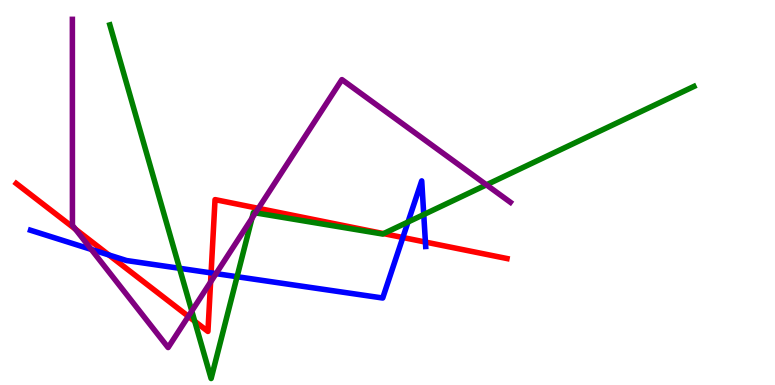[{'lines': ['blue', 'red'], 'intersections': [{'x': 1.4, 'y': 3.38}, {'x': 2.72, 'y': 2.91}, {'x': 5.2, 'y': 3.83}, {'x': 5.49, 'y': 3.71}]}, {'lines': ['green', 'red'], 'intersections': [{'x': 2.51, 'y': 1.66}, {'x': 4.95, 'y': 3.93}]}, {'lines': ['purple', 'red'], 'intersections': [{'x': 0.973, 'y': 4.05}, {'x': 2.43, 'y': 1.78}, {'x': 2.72, 'y': 2.67}, {'x': 3.33, 'y': 4.59}]}, {'lines': ['blue', 'green'], 'intersections': [{'x': 2.32, 'y': 3.03}, {'x': 3.06, 'y': 2.81}, {'x': 5.26, 'y': 4.23}, {'x': 5.47, 'y': 4.43}]}, {'lines': ['blue', 'purple'], 'intersections': [{'x': 1.18, 'y': 3.52}, {'x': 2.79, 'y': 2.89}]}, {'lines': ['green', 'purple'], 'intersections': [{'x': 2.47, 'y': 1.92}, {'x': 3.25, 'y': 4.33}, {'x': 3.3, 'y': 4.47}, {'x': 6.28, 'y': 5.2}]}]